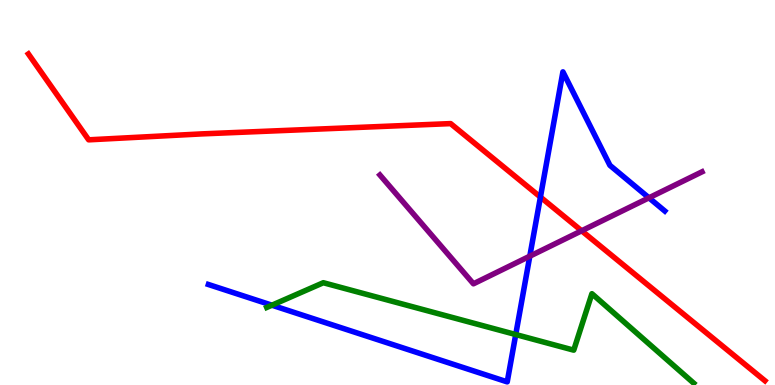[{'lines': ['blue', 'red'], 'intersections': [{'x': 6.97, 'y': 4.88}]}, {'lines': ['green', 'red'], 'intersections': []}, {'lines': ['purple', 'red'], 'intersections': [{'x': 7.51, 'y': 4.01}]}, {'lines': ['blue', 'green'], 'intersections': [{'x': 3.51, 'y': 2.07}, {'x': 6.65, 'y': 1.31}]}, {'lines': ['blue', 'purple'], 'intersections': [{'x': 6.84, 'y': 3.35}, {'x': 8.37, 'y': 4.86}]}, {'lines': ['green', 'purple'], 'intersections': []}]